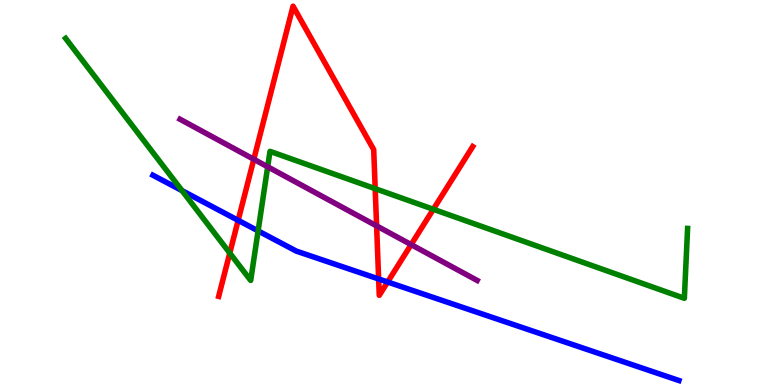[{'lines': ['blue', 'red'], 'intersections': [{'x': 3.07, 'y': 4.28}, {'x': 4.89, 'y': 2.75}, {'x': 5.0, 'y': 2.68}]}, {'lines': ['green', 'red'], 'intersections': [{'x': 2.96, 'y': 3.43}, {'x': 4.84, 'y': 5.1}, {'x': 5.59, 'y': 4.56}]}, {'lines': ['purple', 'red'], 'intersections': [{'x': 3.27, 'y': 5.86}, {'x': 4.86, 'y': 4.13}, {'x': 5.3, 'y': 3.65}]}, {'lines': ['blue', 'green'], 'intersections': [{'x': 2.35, 'y': 5.05}, {'x': 3.33, 'y': 4.0}]}, {'lines': ['blue', 'purple'], 'intersections': []}, {'lines': ['green', 'purple'], 'intersections': [{'x': 3.45, 'y': 5.67}]}]